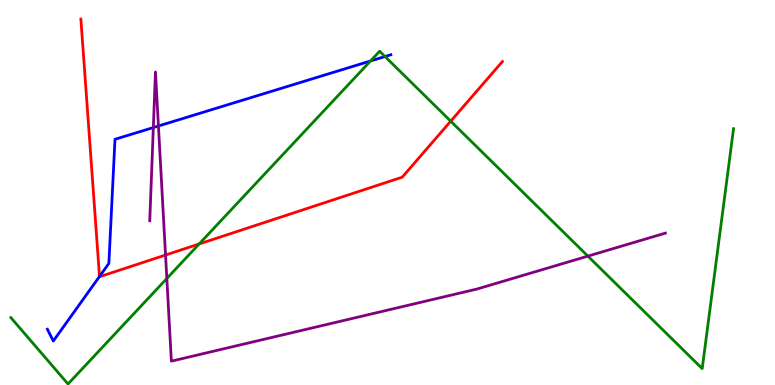[{'lines': ['blue', 'red'], 'intersections': [{'x': 1.28, 'y': 2.82}]}, {'lines': ['green', 'red'], 'intersections': [{'x': 2.57, 'y': 3.66}, {'x': 5.82, 'y': 6.85}]}, {'lines': ['purple', 'red'], 'intersections': [{'x': 2.14, 'y': 3.38}]}, {'lines': ['blue', 'green'], 'intersections': [{'x': 4.78, 'y': 8.42}, {'x': 4.97, 'y': 8.53}]}, {'lines': ['blue', 'purple'], 'intersections': [{'x': 1.98, 'y': 6.69}, {'x': 2.04, 'y': 6.73}]}, {'lines': ['green', 'purple'], 'intersections': [{'x': 2.15, 'y': 2.77}, {'x': 7.59, 'y': 3.35}]}]